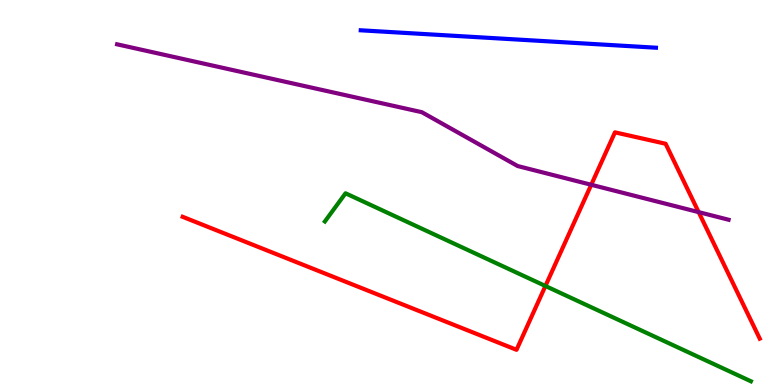[{'lines': ['blue', 'red'], 'intersections': []}, {'lines': ['green', 'red'], 'intersections': [{'x': 7.04, 'y': 2.57}]}, {'lines': ['purple', 'red'], 'intersections': [{'x': 7.63, 'y': 5.2}, {'x': 9.01, 'y': 4.49}]}, {'lines': ['blue', 'green'], 'intersections': []}, {'lines': ['blue', 'purple'], 'intersections': []}, {'lines': ['green', 'purple'], 'intersections': []}]